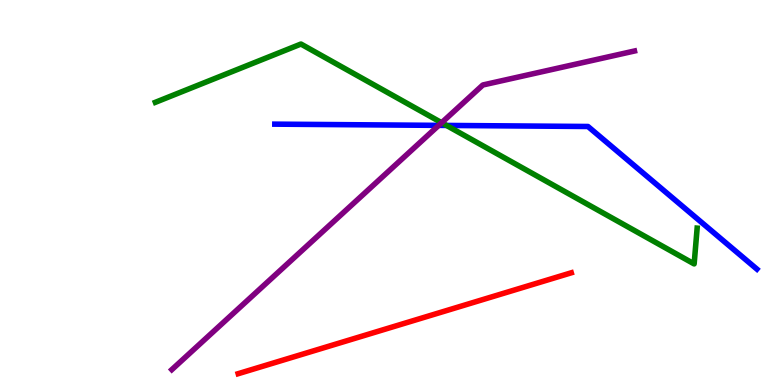[{'lines': ['blue', 'red'], 'intersections': []}, {'lines': ['green', 'red'], 'intersections': []}, {'lines': ['purple', 'red'], 'intersections': []}, {'lines': ['blue', 'green'], 'intersections': [{'x': 5.76, 'y': 6.74}]}, {'lines': ['blue', 'purple'], 'intersections': [{'x': 5.66, 'y': 6.74}]}, {'lines': ['green', 'purple'], 'intersections': [{'x': 5.7, 'y': 6.81}]}]